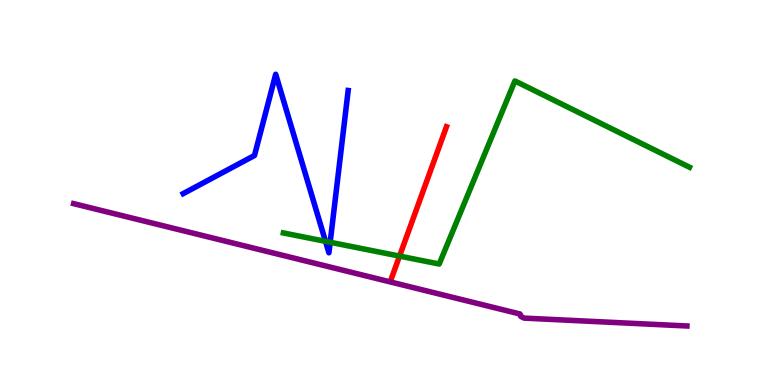[{'lines': ['blue', 'red'], 'intersections': []}, {'lines': ['green', 'red'], 'intersections': [{'x': 5.16, 'y': 3.35}]}, {'lines': ['purple', 'red'], 'intersections': []}, {'lines': ['blue', 'green'], 'intersections': [{'x': 4.2, 'y': 3.73}, {'x': 4.26, 'y': 3.71}]}, {'lines': ['blue', 'purple'], 'intersections': []}, {'lines': ['green', 'purple'], 'intersections': []}]